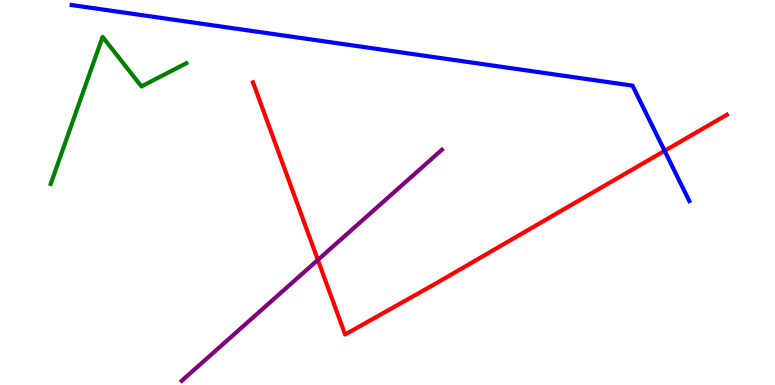[{'lines': ['blue', 'red'], 'intersections': [{'x': 8.58, 'y': 6.08}]}, {'lines': ['green', 'red'], 'intersections': []}, {'lines': ['purple', 'red'], 'intersections': [{'x': 4.1, 'y': 3.25}]}, {'lines': ['blue', 'green'], 'intersections': []}, {'lines': ['blue', 'purple'], 'intersections': []}, {'lines': ['green', 'purple'], 'intersections': []}]